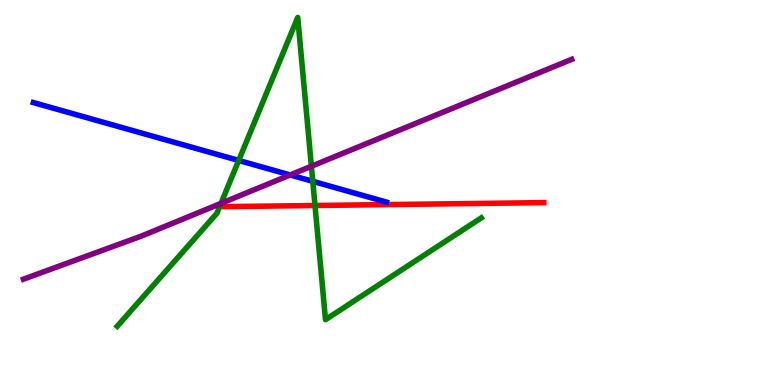[{'lines': ['blue', 'red'], 'intersections': []}, {'lines': ['green', 'red'], 'intersections': [{'x': 4.06, 'y': 4.66}]}, {'lines': ['purple', 'red'], 'intersections': []}, {'lines': ['blue', 'green'], 'intersections': [{'x': 3.08, 'y': 5.83}, {'x': 4.04, 'y': 5.29}]}, {'lines': ['blue', 'purple'], 'intersections': [{'x': 3.74, 'y': 5.46}]}, {'lines': ['green', 'purple'], 'intersections': [{'x': 2.85, 'y': 4.72}, {'x': 4.02, 'y': 5.68}]}]